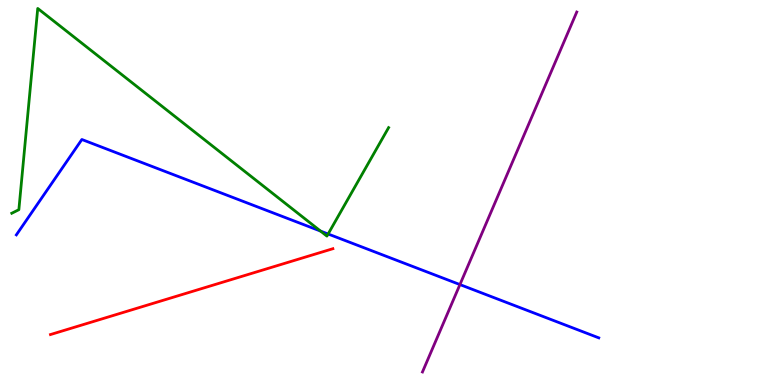[{'lines': ['blue', 'red'], 'intersections': []}, {'lines': ['green', 'red'], 'intersections': []}, {'lines': ['purple', 'red'], 'intersections': []}, {'lines': ['blue', 'green'], 'intersections': [{'x': 4.14, 'y': 4.0}, {'x': 4.23, 'y': 3.92}]}, {'lines': ['blue', 'purple'], 'intersections': [{'x': 5.93, 'y': 2.61}]}, {'lines': ['green', 'purple'], 'intersections': []}]